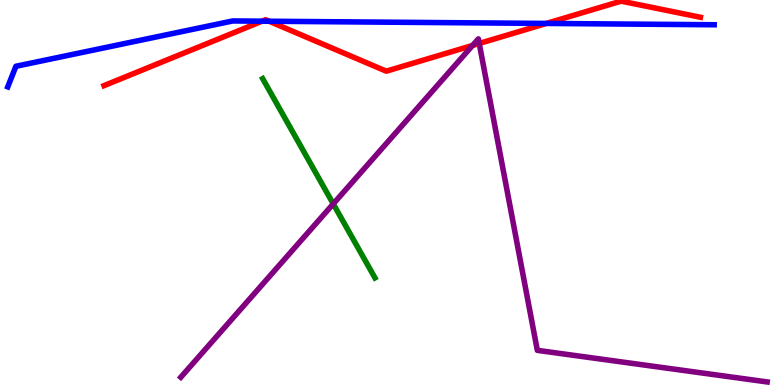[{'lines': ['blue', 'red'], 'intersections': [{'x': 3.38, 'y': 9.45}, {'x': 3.47, 'y': 9.45}, {'x': 7.05, 'y': 9.39}]}, {'lines': ['green', 'red'], 'intersections': []}, {'lines': ['purple', 'red'], 'intersections': [{'x': 6.1, 'y': 8.82}, {'x': 6.18, 'y': 8.87}]}, {'lines': ['blue', 'green'], 'intersections': []}, {'lines': ['blue', 'purple'], 'intersections': []}, {'lines': ['green', 'purple'], 'intersections': [{'x': 4.3, 'y': 4.7}]}]